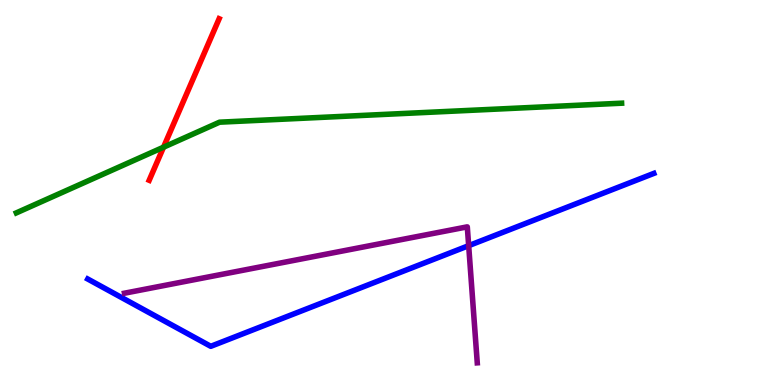[{'lines': ['blue', 'red'], 'intersections': []}, {'lines': ['green', 'red'], 'intersections': [{'x': 2.11, 'y': 6.18}]}, {'lines': ['purple', 'red'], 'intersections': []}, {'lines': ['blue', 'green'], 'intersections': []}, {'lines': ['blue', 'purple'], 'intersections': [{'x': 6.05, 'y': 3.62}]}, {'lines': ['green', 'purple'], 'intersections': []}]